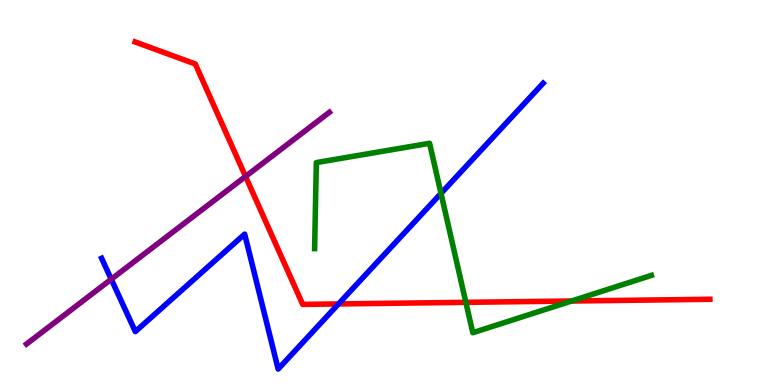[{'lines': ['blue', 'red'], 'intersections': [{'x': 4.37, 'y': 2.11}]}, {'lines': ['green', 'red'], 'intersections': [{'x': 6.01, 'y': 2.15}, {'x': 7.38, 'y': 2.18}]}, {'lines': ['purple', 'red'], 'intersections': [{'x': 3.17, 'y': 5.42}]}, {'lines': ['blue', 'green'], 'intersections': [{'x': 5.69, 'y': 4.98}]}, {'lines': ['blue', 'purple'], 'intersections': [{'x': 1.44, 'y': 2.75}]}, {'lines': ['green', 'purple'], 'intersections': []}]